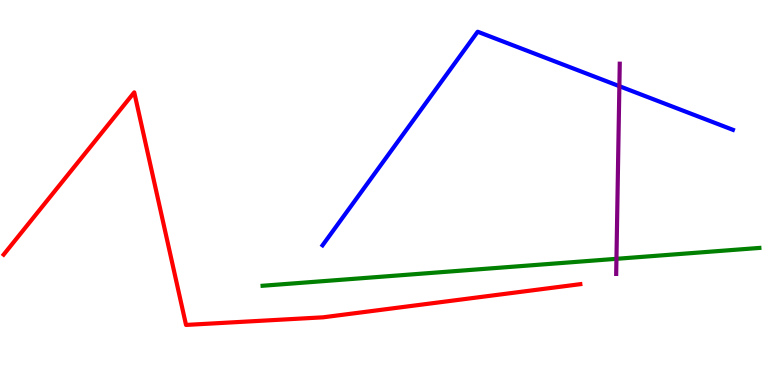[{'lines': ['blue', 'red'], 'intersections': []}, {'lines': ['green', 'red'], 'intersections': []}, {'lines': ['purple', 'red'], 'intersections': []}, {'lines': ['blue', 'green'], 'intersections': []}, {'lines': ['blue', 'purple'], 'intersections': [{'x': 7.99, 'y': 7.76}]}, {'lines': ['green', 'purple'], 'intersections': [{'x': 7.95, 'y': 3.28}]}]